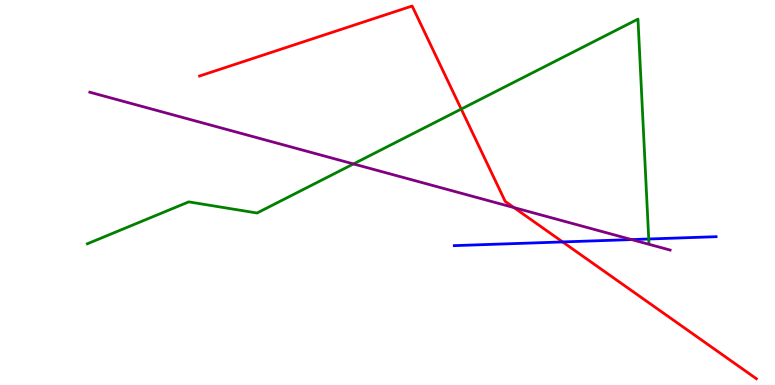[{'lines': ['blue', 'red'], 'intersections': [{'x': 7.26, 'y': 3.72}]}, {'lines': ['green', 'red'], 'intersections': [{'x': 5.95, 'y': 7.17}]}, {'lines': ['purple', 'red'], 'intersections': [{'x': 6.63, 'y': 4.61}]}, {'lines': ['blue', 'green'], 'intersections': [{'x': 8.37, 'y': 3.79}]}, {'lines': ['blue', 'purple'], 'intersections': [{'x': 8.15, 'y': 3.78}]}, {'lines': ['green', 'purple'], 'intersections': [{'x': 4.56, 'y': 5.74}]}]